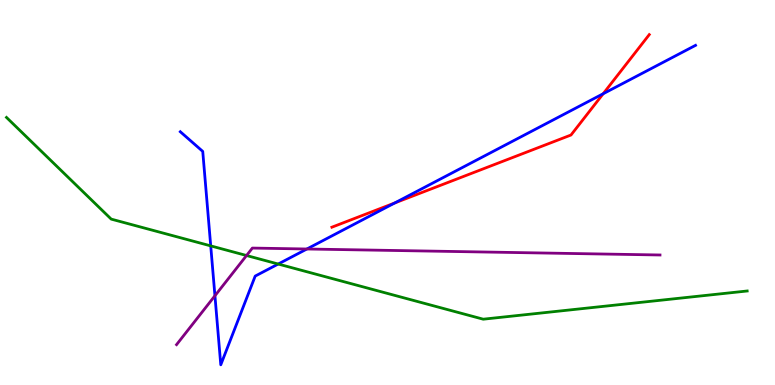[{'lines': ['blue', 'red'], 'intersections': [{'x': 5.09, 'y': 4.73}, {'x': 7.78, 'y': 7.57}]}, {'lines': ['green', 'red'], 'intersections': []}, {'lines': ['purple', 'red'], 'intersections': []}, {'lines': ['blue', 'green'], 'intersections': [{'x': 2.72, 'y': 3.61}, {'x': 3.59, 'y': 3.14}]}, {'lines': ['blue', 'purple'], 'intersections': [{'x': 2.77, 'y': 2.32}, {'x': 3.96, 'y': 3.53}]}, {'lines': ['green', 'purple'], 'intersections': [{'x': 3.18, 'y': 3.36}]}]